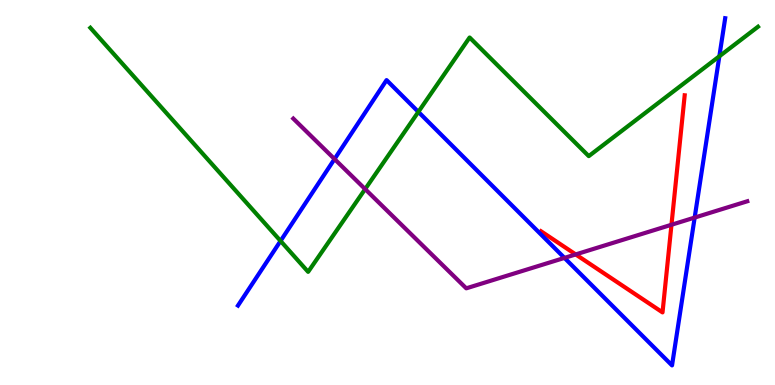[{'lines': ['blue', 'red'], 'intersections': []}, {'lines': ['green', 'red'], 'intersections': []}, {'lines': ['purple', 'red'], 'intersections': [{'x': 7.43, 'y': 3.39}, {'x': 8.66, 'y': 4.16}]}, {'lines': ['blue', 'green'], 'intersections': [{'x': 3.62, 'y': 3.74}, {'x': 5.4, 'y': 7.09}, {'x': 9.28, 'y': 8.54}]}, {'lines': ['blue', 'purple'], 'intersections': [{'x': 4.32, 'y': 5.87}, {'x': 7.28, 'y': 3.3}, {'x': 8.96, 'y': 4.35}]}, {'lines': ['green', 'purple'], 'intersections': [{'x': 4.71, 'y': 5.09}]}]